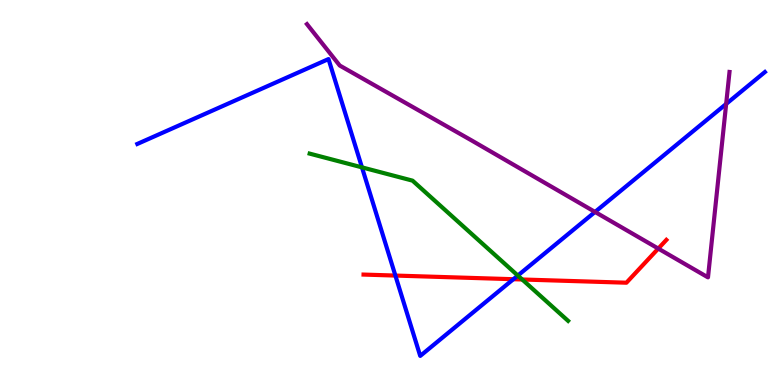[{'lines': ['blue', 'red'], 'intersections': [{'x': 5.1, 'y': 2.84}, {'x': 6.62, 'y': 2.75}]}, {'lines': ['green', 'red'], 'intersections': [{'x': 6.74, 'y': 2.74}]}, {'lines': ['purple', 'red'], 'intersections': [{'x': 8.49, 'y': 3.54}]}, {'lines': ['blue', 'green'], 'intersections': [{'x': 4.67, 'y': 5.65}, {'x': 6.68, 'y': 2.84}]}, {'lines': ['blue', 'purple'], 'intersections': [{'x': 7.68, 'y': 4.5}, {'x': 9.37, 'y': 7.3}]}, {'lines': ['green', 'purple'], 'intersections': []}]